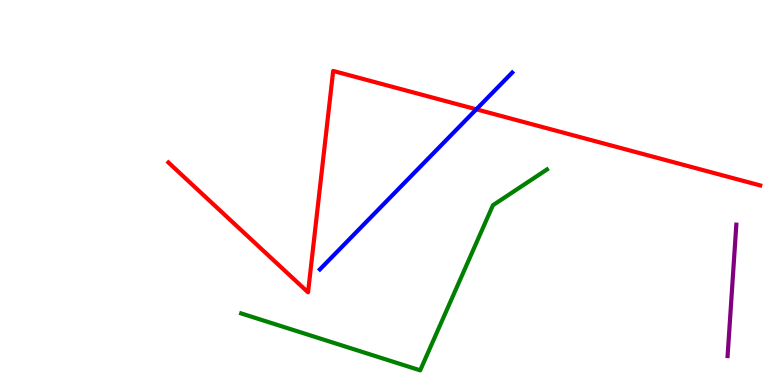[{'lines': ['blue', 'red'], 'intersections': [{'x': 6.15, 'y': 7.16}]}, {'lines': ['green', 'red'], 'intersections': []}, {'lines': ['purple', 'red'], 'intersections': []}, {'lines': ['blue', 'green'], 'intersections': []}, {'lines': ['blue', 'purple'], 'intersections': []}, {'lines': ['green', 'purple'], 'intersections': []}]